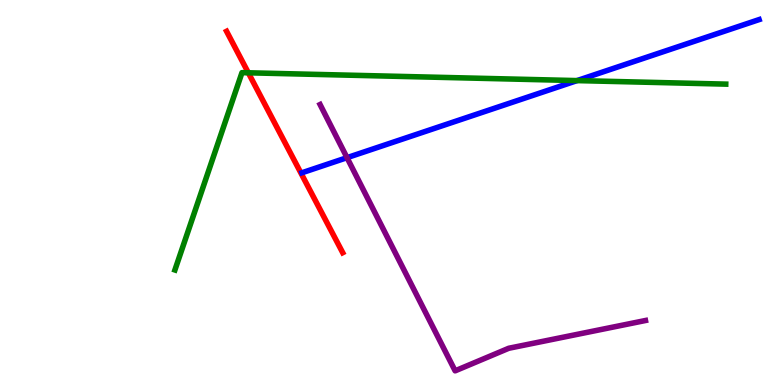[{'lines': ['blue', 'red'], 'intersections': []}, {'lines': ['green', 'red'], 'intersections': [{'x': 3.2, 'y': 8.11}]}, {'lines': ['purple', 'red'], 'intersections': []}, {'lines': ['blue', 'green'], 'intersections': [{'x': 7.45, 'y': 7.91}]}, {'lines': ['blue', 'purple'], 'intersections': [{'x': 4.48, 'y': 5.9}]}, {'lines': ['green', 'purple'], 'intersections': []}]